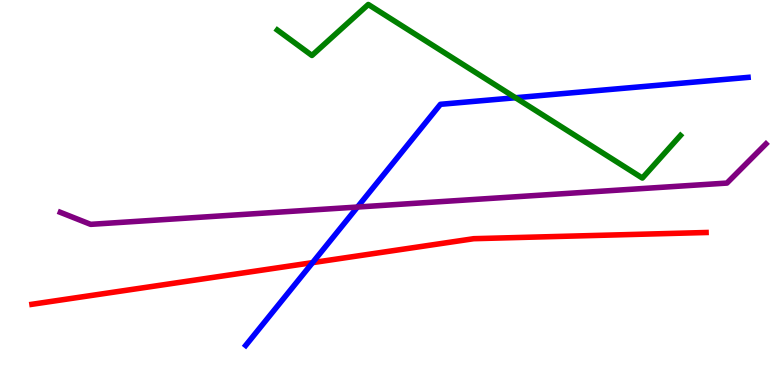[{'lines': ['blue', 'red'], 'intersections': [{'x': 4.03, 'y': 3.18}]}, {'lines': ['green', 'red'], 'intersections': []}, {'lines': ['purple', 'red'], 'intersections': []}, {'lines': ['blue', 'green'], 'intersections': [{'x': 6.65, 'y': 7.46}]}, {'lines': ['blue', 'purple'], 'intersections': [{'x': 4.61, 'y': 4.62}]}, {'lines': ['green', 'purple'], 'intersections': []}]